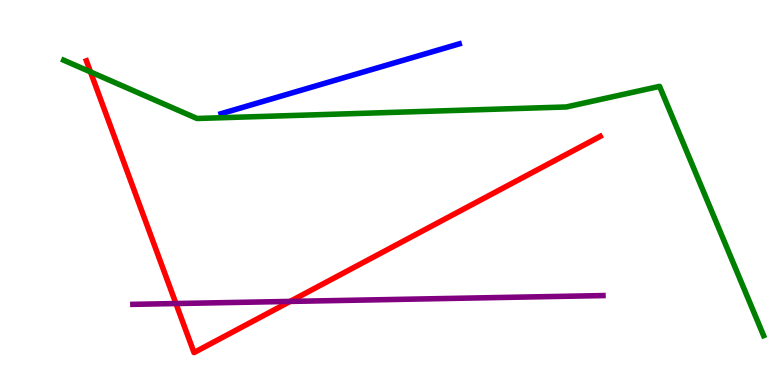[{'lines': ['blue', 'red'], 'intersections': []}, {'lines': ['green', 'red'], 'intersections': [{'x': 1.17, 'y': 8.13}]}, {'lines': ['purple', 'red'], 'intersections': [{'x': 2.27, 'y': 2.12}, {'x': 3.74, 'y': 2.17}]}, {'lines': ['blue', 'green'], 'intersections': []}, {'lines': ['blue', 'purple'], 'intersections': []}, {'lines': ['green', 'purple'], 'intersections': []}]